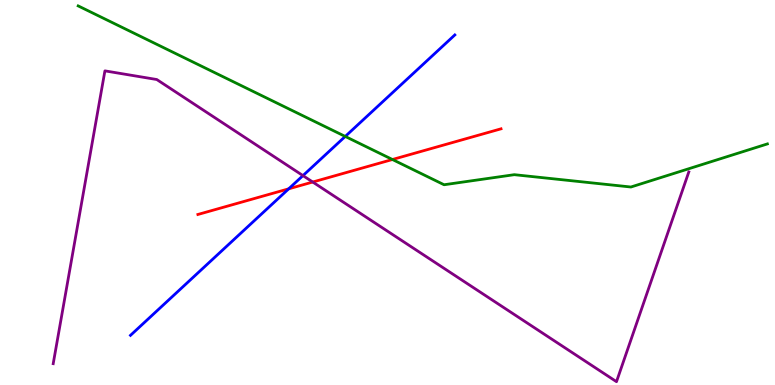[{'lines': ['blue', 'red'], 'intersections': [{'x': 3.73, 'y': 5.1}]}, {'lines': ['green', 'red'], 'intersections': [{'x': 5.06, 'y': 5.86}]}, {'lines': ['purple', 'red'], 'intersections': [{'x': 4.04, 'y': 5.27}]}, {'lines': ['blue', 'green'], 'intersections': [{'x': 4.45, 'y': 6.46}]}, {'lines': ['blue', 'purple'], 'intersections': [{'x': 3.91, 'y': 5.44}]}, {'lines': ['green', 'purple'], 'intersections': []}]